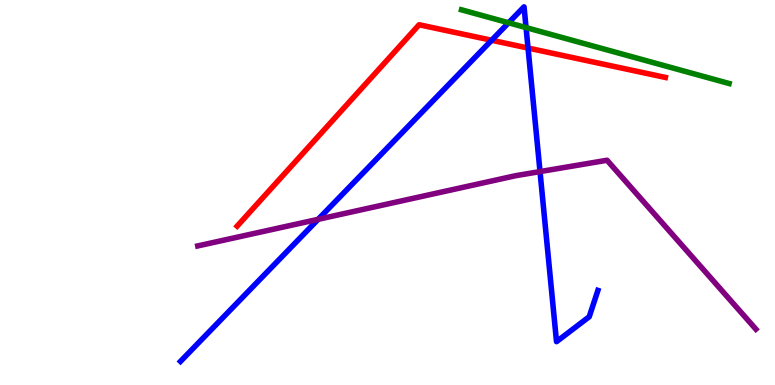[{'lines': ['blue', 'red'], 'intersections': [{'x': 6.34, 'y': 8.95}, {'x': 6.81, 'y': 8.75}]}, {'lines': ['green', 'red'], 'intersections': []}, {'lines': ['purple', 'red'], 'intersections': []}, {'lines': ['blue', 'green'], 'intersections': [{'x': 6.56, 'y': 9.41}, {'x': 6.79, 'y': 9.28}]}, {'lines': ['blue', 'purple'], 'intersections': [{'x': 4.11, 'y': 4.3}, {'x': 6.97, 'y': 5.54}]}, {'lines': ['green', 'purple'], 'intersections': []}]